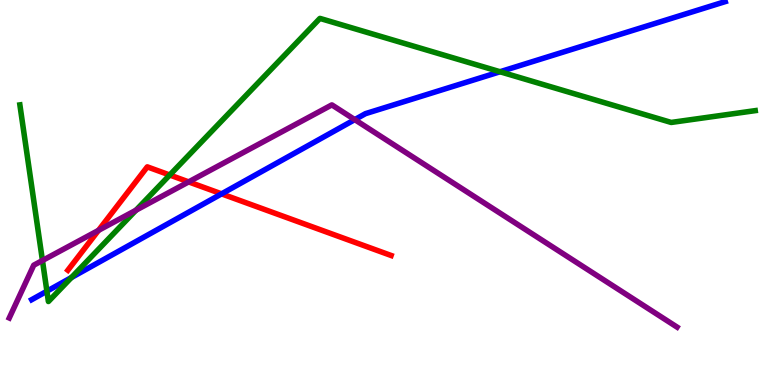[{'lines': ['blue', 'red'], 'intersections': [{'x': 2.86, 'y': 4.96}]}, {'lines': ['green', 'red'], 'intersections': [{'x': 2.19, 'y': 5.45}]}, {'lines': ['purple', 'red'], 'intersections': [{'x': 1.27, 'y': 4.02}, {'x': 2.43, 'y': 5.28}]}, {'lines': ['blue', 'green'], 'intersections': [{'x': 0.605, 'y': 2.44}, {'x': 0.921, 'y': 2.79}, {'x': 6.45, 'y': 8.14}]}, {'lines': ['blue', 'purple'], 'intersections': [{'x': 4.58, 'y': 6.89}]}, {'lines': ['green', 'purple'], 'intersections': [{'x': 0.548, 'y': 3.23}, {'x': 1.75, 'y': 4.54}]}]